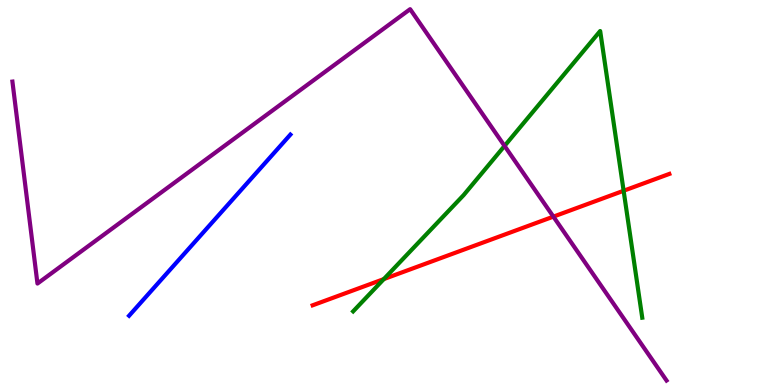[{'lines': ['blue', 'red'], 'intersections': []}, {'lines': ['green', 'red'], 'intersections': [{'x': 4.95, 'y': 2.75}, {'x': 8.05, 'y': 5.05}]}, {'lines': ['purple', 'red'], 'intersections': [{'x': 7.14, 'y': 4.37}]}, {'lines': ['blue', 'green'], 'intersections': []}, {'lines': ['blue', 'purple'], 'intersections': []}, {'lines': ['green', 'purple'], 'intersections': [{'x': 6.51, 'y': 6.21}]}]